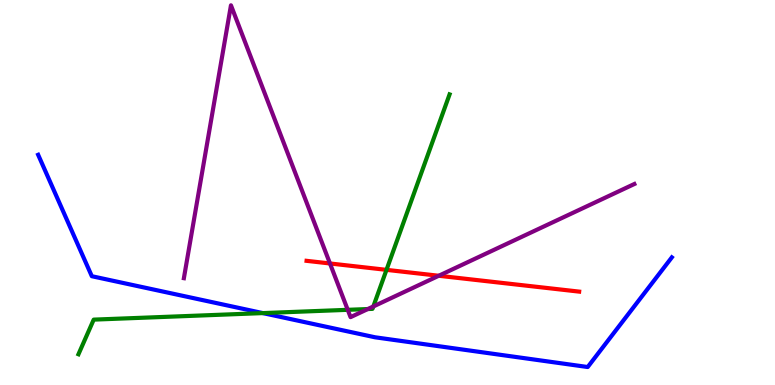[{'lines': ['blue', 'red'], 'intersections': []}, {'lines': ['green', 'red'], 'intersections': [{'x': 4.99, 'y': 2.99}]}, {'lines': ['purple', 'red'], 'intersections': [{'x': 4.26, 'y': 3.16}, {'x': 5.66, 'y': 2.84}]}, {'lines': ['blue', 'green'], 'intersections': [{'x': 3.39, 'y': 1.87}]}, {'lines': ['blue', 'purple'], 'intersections': []}, {'lines': ['green', 'purple'], 'intersections': [{'x': 4.49, 'y': 1.95}, {'x': 4.75, 'y': 1.97}, {'x': 4.82, 'y': 2.04}]}]